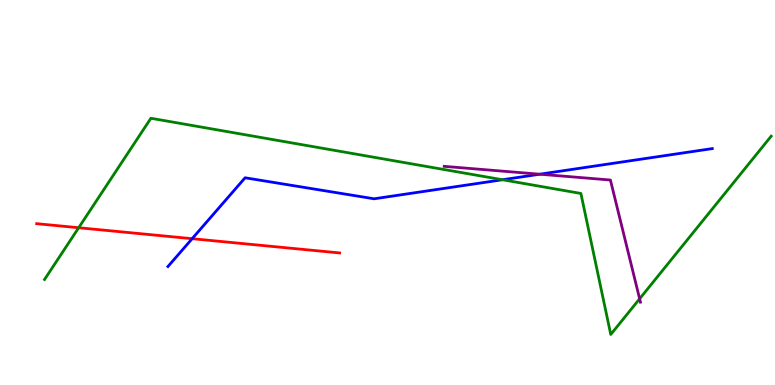[{'lines': ['blue', 'red'], 'intersections': [{'x': 2.48, 'y': 3.8}]}, {'lines': ['green', 'red'], 'intersections': [{'x': 1.02, 'y': 4.08}]}, {'lines': ['purple', 'red'], 'intersections': []}, {'lines': ['blue', 'green'], 'intersections': [{'x': 6.48, 'y': 5.33}]}, {'lines': ['blue', 'purple'], 'intersections': [{'x': 6.96, 'y': 5.48}]}, {'lines': ['green', 'purple'], 'intersections': [{'x': 8.25, 'y': 2.24}]}]